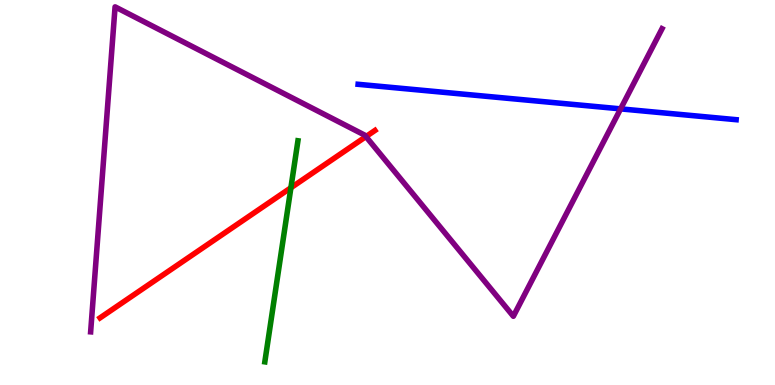[{'lines': ['blue', 'red'], 'intersections': []}, {'lines': ['green', 'red'], 'intersections': [{'x': 3.75, 'y': 5.12}]}, {'lines': ['purple', 'red'], 'intersections': [{'x': 4.72, 'y': 6.45}]}, {'lines': ['blue', 'green'], 'intersections': []}, {'lines': ['blue', 'purple'], 'intersections': [{'x': 8.01, 'y': 7.17}]}, {'lines': ['green', 'purple'], 'intersections': []}]